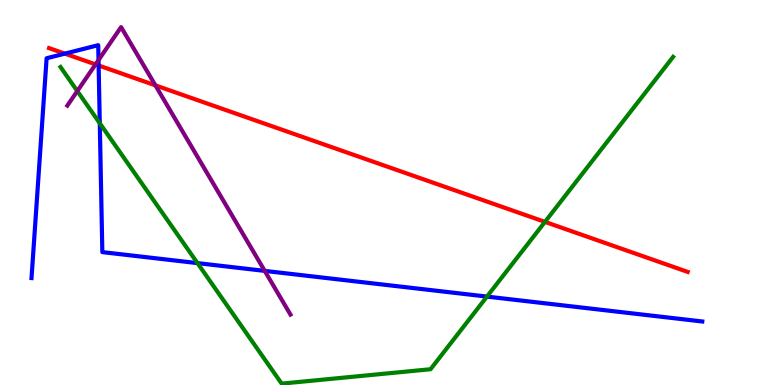[{'lines': ['blue', 'red'], 'intersections': [{'x': 0.837, 'y': 8.61}, {'x': 1.27, 'y': 8.3}]}, {'lines': ['green', 'red'], 'intersections': [{'x': 7.03, 'y': 4.24}]}, {'lines': ['purple', 'red'], 'intersections': [{'x': 1.23, 'y': 8.33}, {'x': 2.01, 'y': 7.78}]}, {'lines': ['blue', 'green'], 'intersections': [{'x': 1.29, 'y': 6.8}, {'x': 2.55, 'y': 3.17}, {'x': 6.28, 'y': 2.3}]}, {'lines': ['blue', 'purple'], 'intersections': [{'x': 1.27, 'y': 8.44}, {'x': 3.42, 'y': 2.96}]}, {'lines': ['green', 'purple'], 'intersections': [{'x': 0.997, 'y': 7.63}]}]